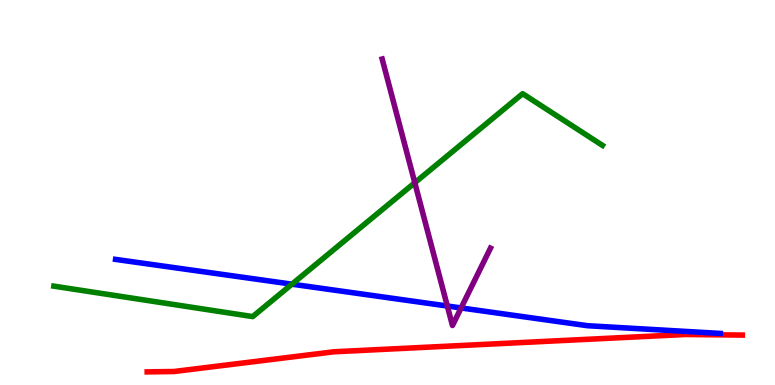[{'lines': ['blue', 'red'], 'intersections': []}, {'lines': ['green', 'red'], 'intersections': []}, {'lines': ['purple', 'red'], 'intersections': []}, {'lines': ['blue', 'green'], 'intersections': [{'x': 3.77, 'y': 2.62}]}, {'lines': ['blue', 'purple'], 'intersections': [{'x': 5.77, 'y': 2.05}, {'x': 5.95, 'y': 2.0}]}, {'lines': ['green', 'purple'], 'intersections': [{'x': 5.35, 'y': 5.25}]}]